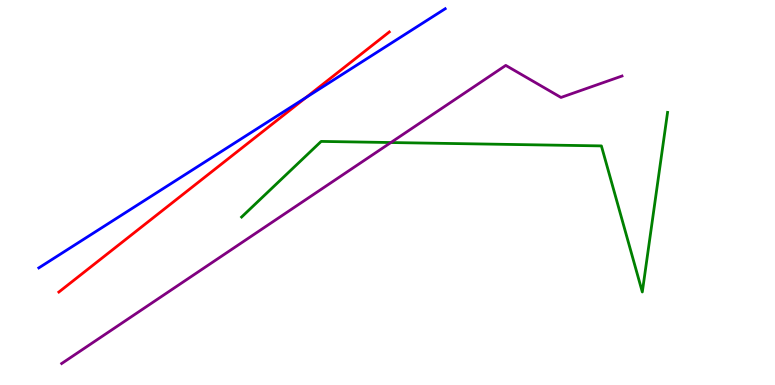[{'lines': ['blue', 'red'], 'intersections': [{'x': 3.95, 'y': 7.47}]}, {'lines': ['green', 'red'], 'intersections': []}, {'lines': ['purple', 'red'], 'intersections': []}, {'lines': ['blue', 'green'], 'intersections': []}, {'lines': ['blue', 'purple'], 'intersections': []}, {'lines': ['green', 'purple'], 'intersections': [{'x': 5.04, 'y': 6.3}]}]